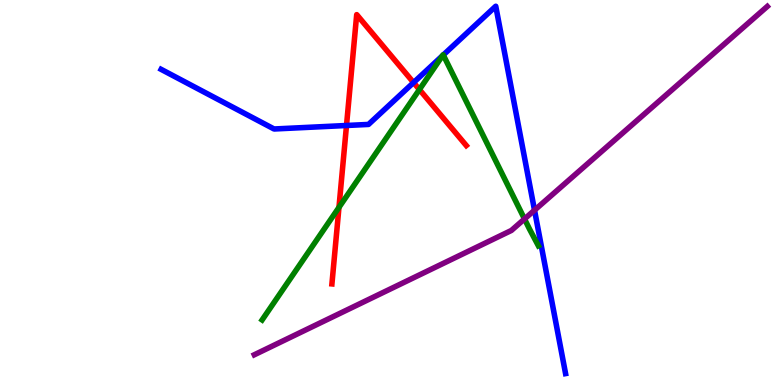[{'lines': ['blue', 'red'], 'intersections': [{'x': 4.47, 'y': 6.74}, {'x': 5.34, 'y': 7.86}]}, {'lines': ['green', 'red'], 'intersections': [{'x': 4.37, 'y': 4.61}, {'x': 5.41, 'y': 7.67}]}, {'lines': ['purple', 'red'], 'intersections': []}, {'lines': ['blue', 'green'], 'intersections': [{'x': 5.71, 'y': 8.56}, {'x': 5.72, 'y': 8.57}]}, {'lines': ['blue', 'purple'], 'intersections': [{'x': 6.9, 'y': 4.54}]}, {'lines': ['green', 'purple'], 'intersections': [{'x': 6.77, 'y': 4.31}]}]